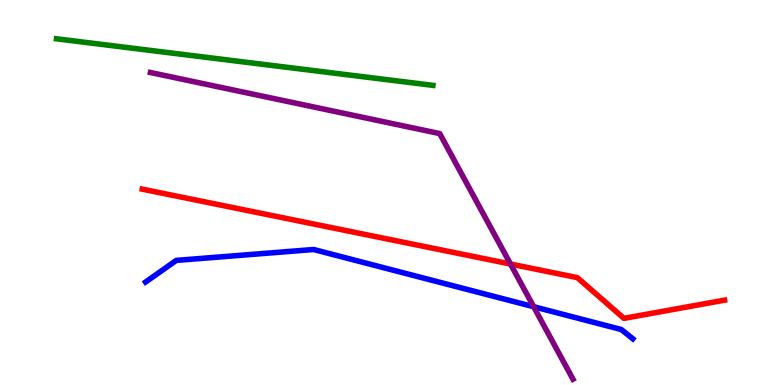[{'lines': ['blue', 'red'], 'intersections': []}, {'lines': ['green', 'red'], 'intersections': []}, {'lines': ['purple', 'red'], 'intersections': [{'x': 6.59, 'y': 3.14}]}, {'lines': ['blue', 'green'], 'intersections': []}, {'lines': ['blue', 'purple'], 'intersections': [{'x': 6.89, 'y': 2.03}]}, {'lines': ['green', 'purple'], 'intersections': []}]